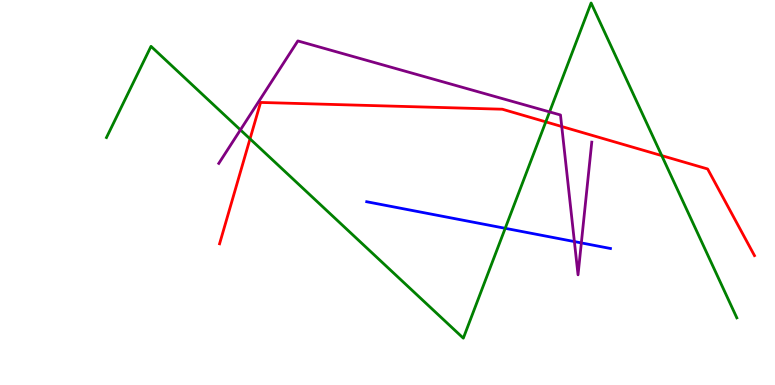[{'lines': ['blue', 'red'], 'intersections': []}, {'lines': ['green', 'red'], 'intersections': [{'x': 3.23, 'y': 6.39}, {'x': 7.04, 'y': 6.83}, {'x': 8.54, 'y': 5.96}]}, {'lines': ['purple', 'red'], 'intersections': [{'x': 7.25, 'y': 6.71}]}, {'lines': ['blue', 'green'], 'intersections': [{'x': 6.52, 'y': 4.07}]}, {'lines': ['blue', 'purple'], 'intersections': [{'x': 7.41, 'y': 3.73}, {'x': 7.5, 'y': 3.69}]}, {'lines': ['green', 'purple'], 'intersections': [{'x': 3.1, 'y': 6.63}, {'x': 7.09, 'y': 7.09}]}]